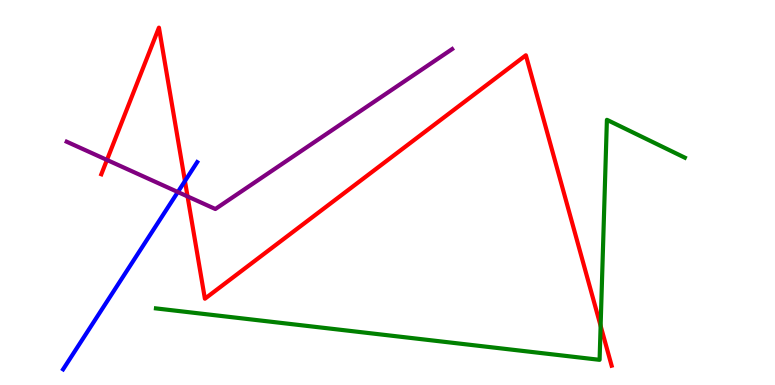[{'lines': ['blue', 'red'], 'intersections': [{'x': 2.39, 'y': 5.3}]}, {'lines': ['green', 'red'], 'intersections': [{'x': 7.75, 'y': 1.54}]}, {'lines': ['purple', 'red'], 'intersections': [{'x': 1.38, 'y': 5.85}, {'x': 2.42, 'y': 4.9}]}, {'lines': ['blue', 'green'], 'intersections': []}, {'lines': ['blue', 'purple'], 'intersections': [{'x': 2.29, 'y': 5.01}]}, {'lines': ['green', 'purple'], 'intersections': []}]